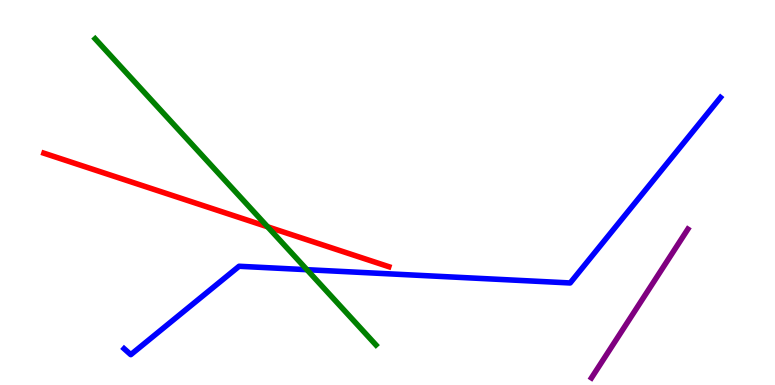[{'lines': ['blue', 'red'], 'intersections': []}, {'lines': ['green', 'red'], 'intersections': [{'x': 3.45, 'y': 4.11}]}, {'lines': ['purple', 'red'], 'intersections': []}, {'lines': ['blue', 'green'], 'intersections': [{'x': 3.96, 'y': 2.99}]}, {'lines': ['blue', 'purple'], 'intersections': []}, {'lines': ['green', 'purple'], 'intersections': []}]